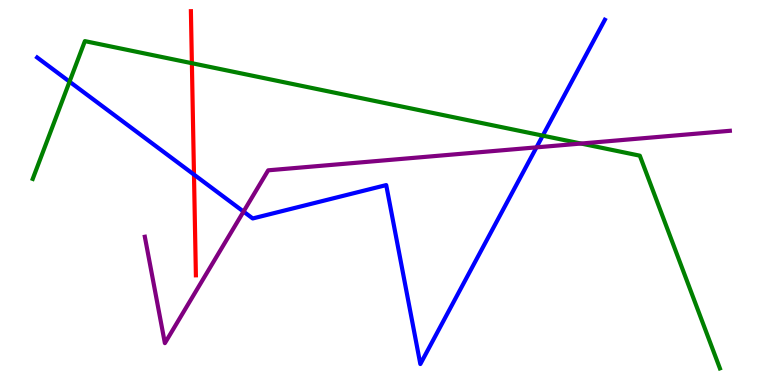[{'lines': ['blue', 'red'], 'intersections': [{'x': 2.5, 'y': 5.47}]}, {'lines': ['green', 'red'], 'intersections': [{'x': 2.48, 'y': 8.36}]}, {'lines': ['purple', 'red'], 'intersections': []}, {'lines': ['blue', 'green'], 'intersections': [{'x': 0.897, 'y': 7.88}, {'x': 7.0, 'y': 6.48}]}, {'lines': ['blue', 'purple'], 'intersections': [{'x': 3.14, 'y': 4.5}, {'x': 6.92, 'y': 6.17}]}, {'lines': ['green', 'purple'], 'intersections': [{'x': 7.5, 'y': 6.27}]}]